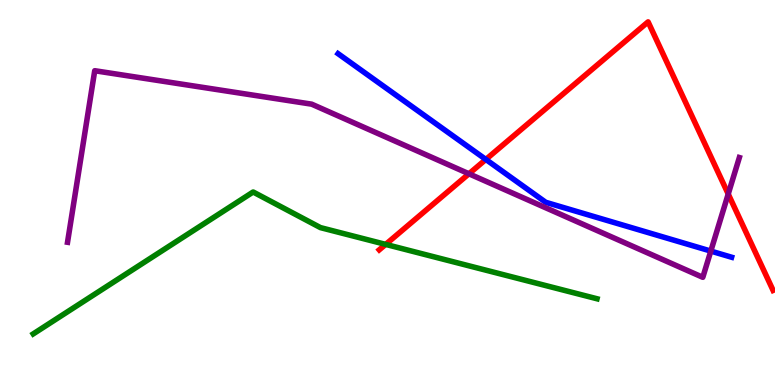[{'lines': ['blue', 'red'], 'intersections': [{'x': 6.27, 'y': 5.86}]}, {'lines': ['green', 'red'], 'intersections': [{'x': 4.98, 'y': 3.65}]}, {'lines': ['purple', 'red'], 'intersections': [{'x': 6.05, 'y': 5.49}, {'x': 9.4, 'y': 4.96}]}, {'lines': ['blue', 'green'], 'intersections': []}, {'lines': ['blue', 'purple'], 'intersections': [{'x': 9.17, 'y': 3.48}]}, {'lines': ['green', 'purple'], 'intersections': []}]